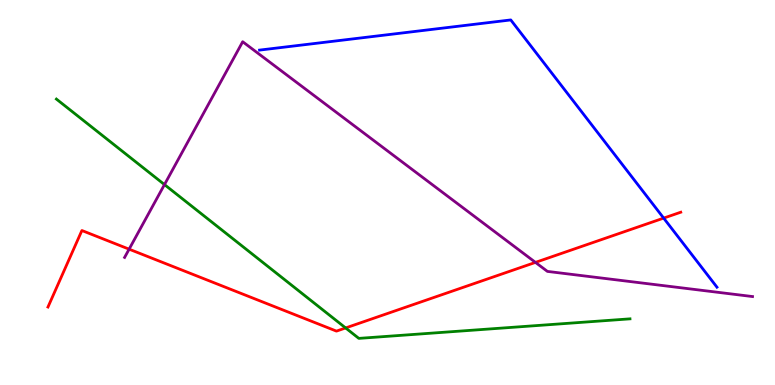[{'lines': ['blue', 'red'], 'intersections': [{'x': 8.56, 'y': 4.33}]}, {'lines': ['green', 'red'], 'intersections': [{'x': 4.46, 'y': 1.48}]}, {'lines': ['purple', 'red'], 'intersections': [{'x': 1.67, 'y': 3.53}, {'x': 6.91, 'y': 3.18}]}, {'lines': ['blue', 'green'], 'intersections': []}, {'lines': ['blue', 'purple'], 'intersections': []}, {'lines': ['green', 'purple'], 'intersections': [{'x': 2.12, 'y': 5.21}]}]